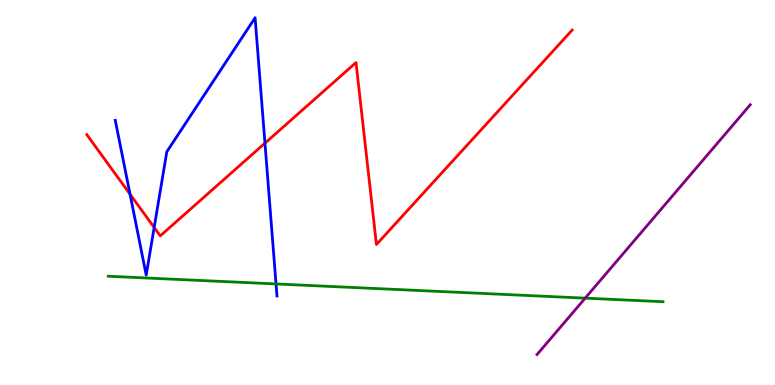[{'lines': ['blue', 'red'], 'intersections': [{'x': 1.68, 'y': 4.96}, {'x': 1.99, 'y': 4.09}, {'x': 3.42, 'y': 6.28}]}, {'lines': ['green', 'red'], 'intersections': []}, {'lines': ['purple', 'red'], 'intersections': []}, {'lines': ['blue', 'green'], 'intersections': [{'x': 3.56, 'y': 2.62}]}, {'lines': ['blue', 'purple'], 'intersections': []}, {'lines': ['green', 'purple'], 'intersections': [{'x': 7.55, 'y': 2.26}]}]